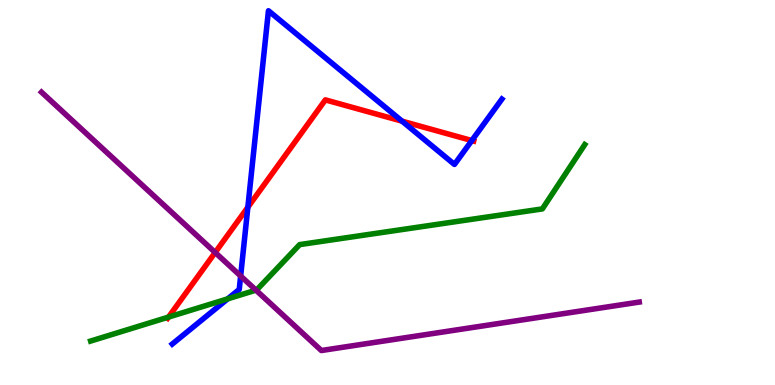[{'lines': ['blue', 'red'], 'intersections': [{'x': 3.2, 'y': 4.62}, {'x': 5.19, 'y': 6.85}, {'x': 6.09, 'y': 6.35}]}, {'lines': ['green', 'red'], 'intersections': [{'x': 2.17, 'y': 1.76}]}, {'lines': ['purple', 'red'], 'intersections': [{'x': 2.78, 'y': 3.44}]}, {'lines': ['blue', 'green'], 'intersections': [{'x': 2.94, 'y': 2.24}]}, {'lines': ['blue', 'purple'], 'intersections': [{'x': 3.11, 'y': 2.83}]}, {'lines': ['green', 'purple'], 'intersections': [{'x': 3.3, 'y': 2.46}]}]